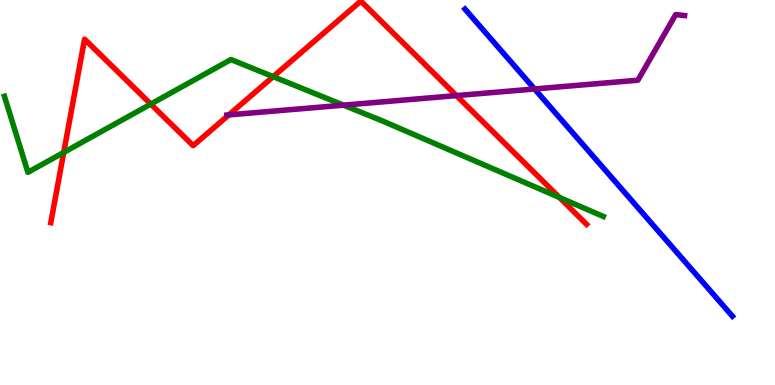[{'lines': ['blue', 'red'], 'intersections': []}, {'lines': ['green', 'red'], 'intersections': [{'x': 0.822, 'y': 6.04}, {'x': 1.95, 'y': 7.3}, {'x': 3.52, 'y': 8.01}, {'x': 7.22, 'y': 4.87}]}, {'lines': ['purple', 'red'], 'intersections': [{'x': 2.95, 'y': 7.02}, {'x': 5.89, 'y': 7.52}]}, {'lines': ['blue', 'green'], 'intersections': []}, {'lines': ['blue', 'purple'], 'intersections': [{'x': 6.9, 'y': 7.69}]}, {'lines': ['green', 'purple'], 'intersections': [{'x': 4.43, 'y': 7.27}]}]